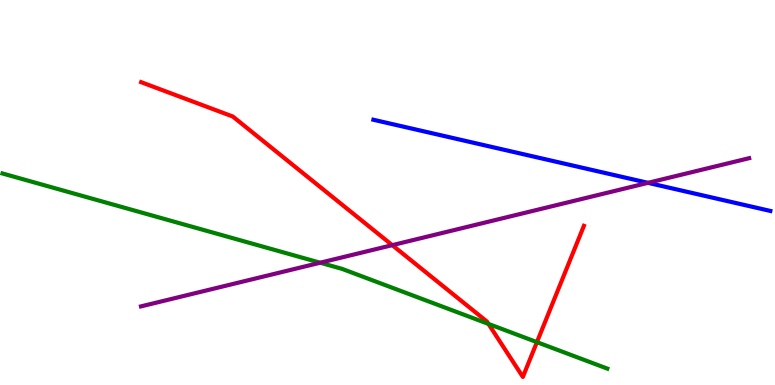[{'lines': ['blue', 'red'], 'intersections': []}, {'lines': ['green', 'red'], 'intersections': [{'x': 6.3, 'y': 1.59}, {'x': 6.93, 'y': 1.11}]}, {'lines': ['purple', 'red'], 'intersections': [{'x': 5.06, 'y': 3.63}]}, {'lines': ['blue', 'green'], 'intersections': []}, {'lines': ['blue', 'purple'], 'intersections': [{'x': 8.36, 'y': 5.25}]}, {'lines': ['green', 'purple'], 'intersections': [{'x': 4.13, 'y': 3.18}]}]